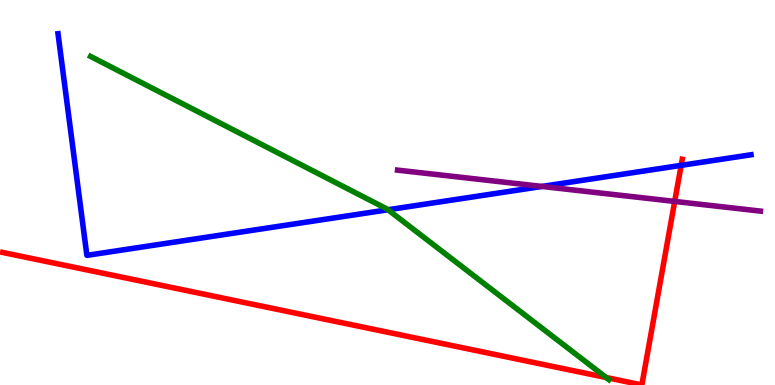[{'lines': ['blue', 'red'], 'intersections': [{'x': 8.79, 'y': 5.71}]}, {'lines': ['green', 'red'], 'intersections': [{'x': 7.82, 'y': 0.195}]}, {'lines': ['purple', 'red'], 'intersections': [{'x': 8.71, 'y': 4.77}]}, {'lines': ['blue', 'green'], 'intersections': [{'x': 5.01, 'y': 4.55}]}, {'lines': ['blue', 'purple'], 'intersections': [{'x': 6.99, 'y': 5.16}]}, {'lines': ['green', 'purple'], 'intersections': []}]